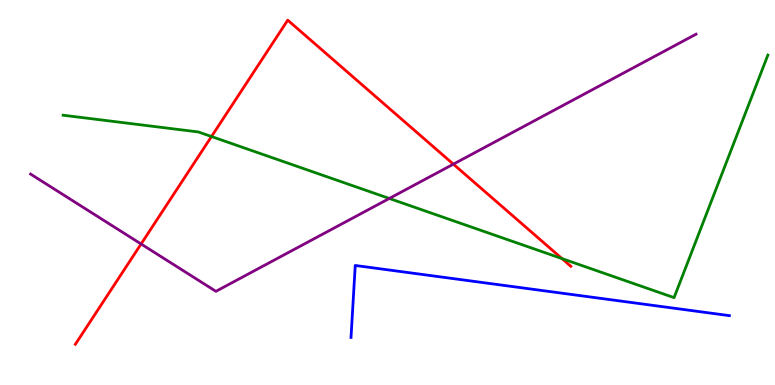[{'lines': ['blue', 'red'], 'intersections': []}, {'lines': ['green', 'red'], 'intersections': [{'x': 2.73, 'y': 6.45}, {'x': 7.25, 'y': 3.28}]}, {'lines': ['purple', 'red'], 'intersections': [{'x': 1.82, 'y': 3.66}, {'x': 5.85, 'y': 5.74}]}, {'lines': ['blue', 'green'], 'intersections': []}, {'lines': ['blue', 'purple'], 'intersections': []}, {'lines': ['green', 'purple'], 'intersections': [{'x': 5.02, 'y': 4.85}]}]